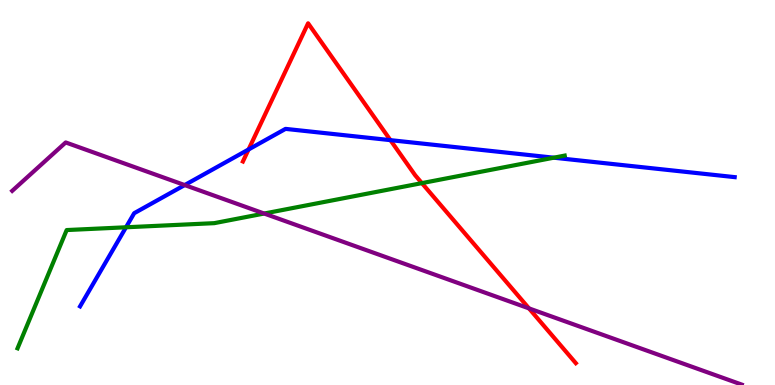[{'lines': ['blue', 'red'], 'intersections': [{'x': 3.21, 'y': 6.12}, {'x': 5.04, 'y': 6.36}]}, {'lines': ['green', 'red'], 'intersections': [{'x': 5.44, 'y': 5.24}]}, {'lines': ['purple', 'red'], 'intersections': [{'x': 6.83, 'y': 1.99}]}, {'lines': ['blue', 'green'], 'intersections': [{'x': 1.63, 'y': 4.1}, {'x': 7.15, 'y': 5.9}]}, {'lines': ['blue', 'purple'], 'intersections': [{'x': 2.38, 'y': 5.19}]}, {'lines': ['green', 'purple'], 'intersections': [{'x': 3.41, 'y': 4.45}]}]